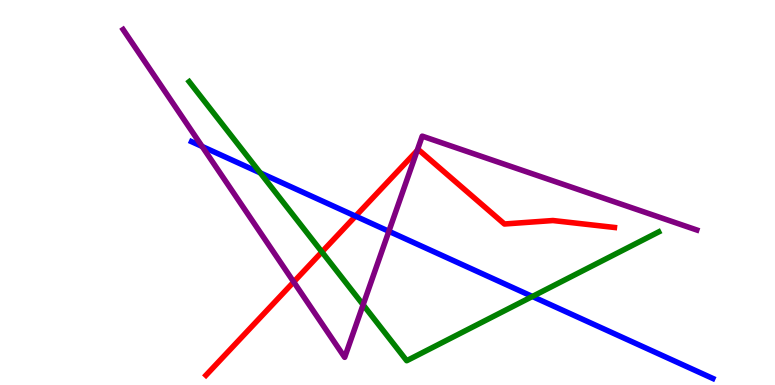[{'lines': ['blue', 'red'], 'intersections': [{'x': 4.59, 'y': 4.39}]}, {'lines': ['green', 'red'], 'intersections': [{'x': 4.15, 'y': 3.46}]}, {'lines': ['purple', 'red'], 'intersections': [{'x': 3.79, 'y': 2.68}, {'x': 5.38, 'y': 6.09}]}, {'lines': ['blue', 'green'], 'intersections': [{'x': 3.36, 'y': 5.51}, {'x': 6.87, 'y': 2.3}]}, {'lines': ['blue', 'purple'], 'intersections': [{'x': 2.61, 'y': 6.2}, {'x': 5.02, 'y': 3.99}]}, {'lines': ['green', 'purple'], 'intersections': [{'x': 4.69, 'y': 2.08}]}]